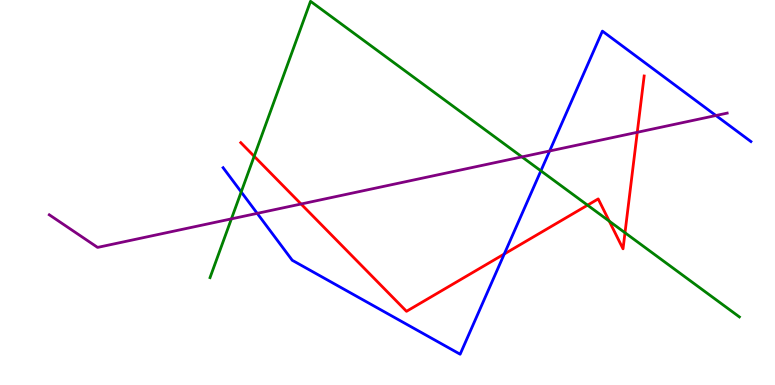[{'lines': ['blue', 'red'], 'intersections': [{'x': 6.51, 'y': 3.4}]}, {'lines': ['green', 'red'], 'intersections': [{'x': 3.28, 'y': 5.94}, {'x': 7.58, 'y': 4.67}, {'x': 7.86, 'y': 4.26}, {'x': 8.06, 'y': 3.95}]}, {'lines': ['purple', 'red'], 'intersections': [{'x': 3.88, 'y': 4.7}, {'x': 8.22, 'y': 6.56}]}, {'lines': ['blue', 'green'], 'intersections': [{'x': 3.11, 'y': 5.01}, {'x': 6.98, 'y': 5.56}]}, {'lines': ['blue', 'purple'], 'intersections': [{'x': 3.32, 'y': 4.46}, {'x': 7.09, 'y': 6.08}, {'x': 9.24, 'y': 7.0}]}, {'lines': ['green', 'purple'], 'intersections': [{'x': 2.99, 'y': 4.32}, {'x': 6.73, 'y': 5.92}]}]